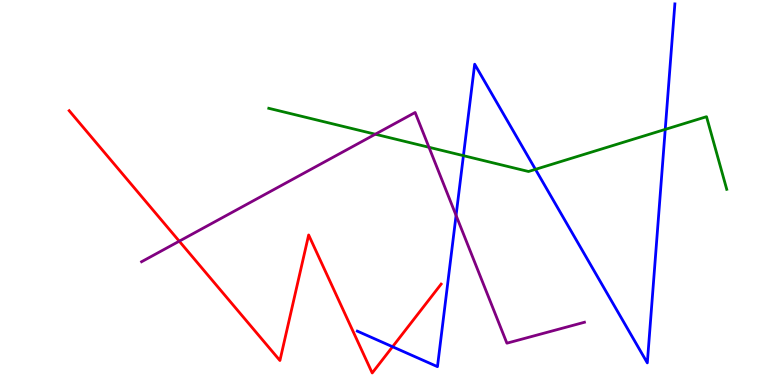[{'lines': ['blue', 'red'], 'intersections': [{'x': 5.07, 'y': 0.994}]}, {'lines': ['green', 'red'], 'intersections': []}, {'lines': ['purple', 'red'], 'intersections': [{'x': 2.31, 'y': 3.74}]}, {'lines': ['blue', 'green'], 'intersections': [{'x': 5.98, 'y': 5.96}, {'x': 6.91, 'y': 5.6}, {'x': 8.58, 'y': 6.64}]}, {'lines': ['blue', 'purple'], 'intersections': [{'x': 5.88, 'y': 4.4}]}, {'lines': ['green', 'purple'], 'intersections': [{'x': 4.84, 'y': 6.51}, {'x': 5.54, 'y': 6.17}]}]